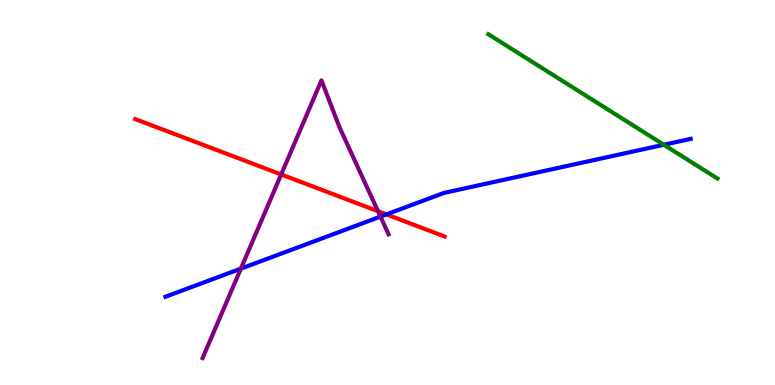[{'lines': ['blue', 'red'], 'intersections': [{'x': 4.99, 'y': 4.43}]}, {'lines': ['green', 'red'], 'intersections': []}, {'lines': ['purple', 'red'], 'intersections': [{'x': 3.63, 'y': 5.47}, {'x': 4.88, 'y': 4.51}]}, {'lines': ['blue', 'green'], 'intersections': [{'x': 8.57, 'y': 6.24}]}, {'lines': ['blue', 'purple'], 'intersections': [{'x': 3.11, 'y': 3.02}, {'x': 4.91, 'y': 4.37}]}, {'lines': ['green', 'purple'], 'intersections': []}]